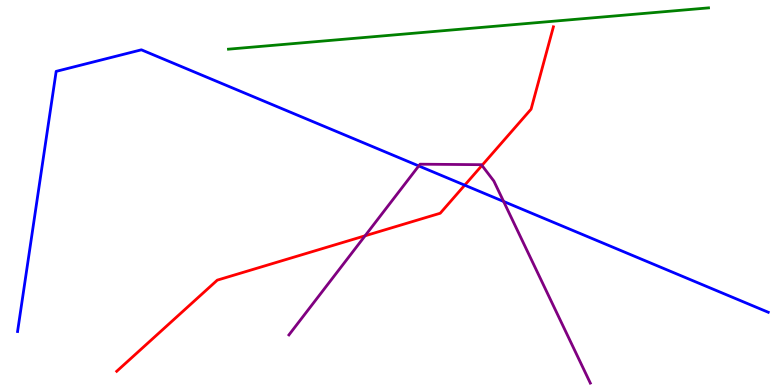[{'lines': ['blue', 'red'], 'intersections': [{'x': 6.0, 'y': 5.19}]}, {'lines': ['green', 'red'], 'intersections': []}, {'lines': ['purple', 'red'], 'intersections': [{'x': 4.71, 'y': 3.88}, {'x': 6.22, 'y': 5.7}]}, {'lines': ['blue', 'green'], 'intersections': []}, {'lines': ['blue', 'purple'], 'intersections': [{'x': 5.4, 'y': 5.69}, {'x': 6.5, 'y': 4.77}]}, {'lines': ['green', 'purple'], 'intersections': []}]